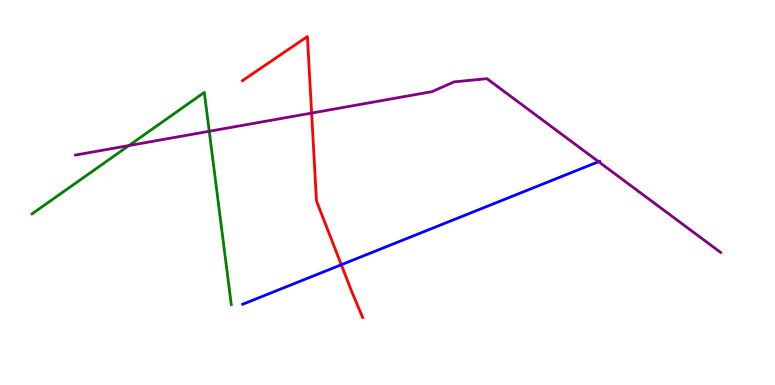[{'lines': ['blue', 'red'], 'intersections': [{'x': 4.4, 'y': 3.12}]}, {'lines': ['green', 'red'], 'intersections': []}, {'lines': ['purple', 'red'], 'intersections': [{'x': 4.02, 'y': 7.06}]}, {'lines': ['blue', 'green'], 'intersections': []}, {'lines': ['blue', 'purple'], 'intersections': [{'x': 7.72, 'y': 5.8}]}, {'lines': ['green', 'purple'], 'intersections': [{'x': 1.66, 'y': 6.22}, {'x': 2.7, 'y': 6.59}]}]